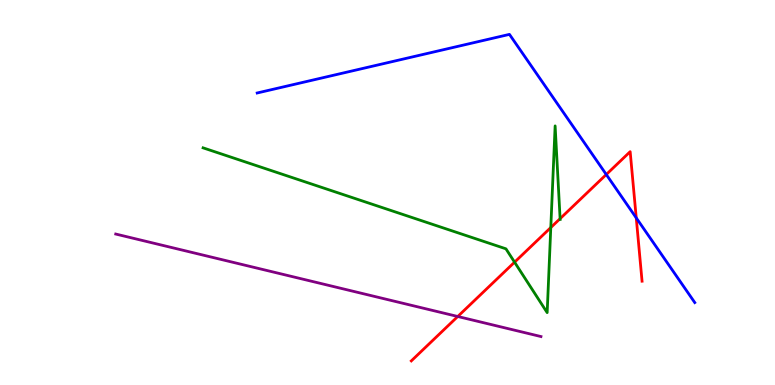[{'lines': ['blue', 'red'], 'intersections': [{'x': 7.82, 'y': 5.47}, {'x': 8.21, 'y': 4.34}]}, {'lines': ['green', 'red'], 'intersections': [{'x': 6.64, 'y': 3.19}, {'x': 7.11, 'y': 4.09}, {'x': 7.23, 'y': 4.32}]}, {'lines': ['purple', 'red'], 'intersections': [{'x': 5.91, 'y': 1.78}]}, {'lines': ['blue', 'green'], 'intersections': []}, {'lines': ['blue', 'purple'], 'intersections': []}, {'lines': ['green', 'purple'], 'intersections': []}]